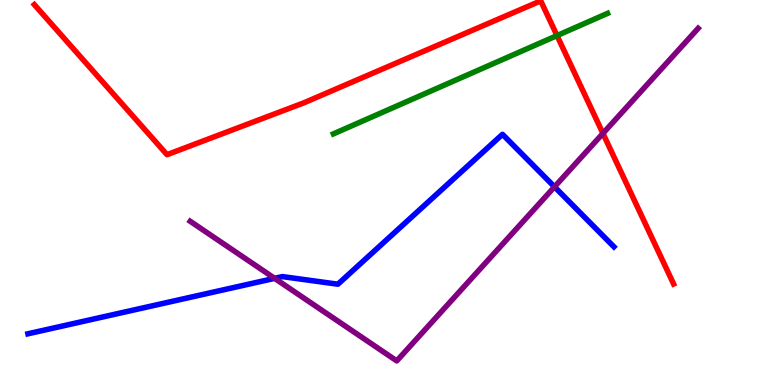[{'lines': ['blue', 'red'], 'intersections': []}, {'lines': ['green', 'red'], 'intersections': [{'x': 7.19, 'y': 9.08}]}, {'lines': ['purple', 'red'], 'intersections': [{'x': 7.78, 'y': 6.53}]}, {'lines': ['blue', 'green'], 'intersections': []}, {'lines': ['blue', 'purple'], 'intersections': [{'x': 3.54, 'y': 2.77}, {'x': 7.15, 'y': 5.15}]}, {'lines': ['green', 'purple'], 'intersections': []}]